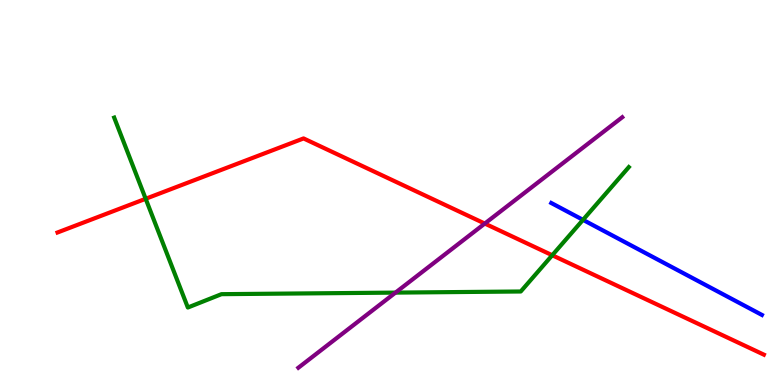[{'lines': ['blue', 'red'], 'intersections': []}, {'lines': ['green', 'red'], 'intersections': [{'x': 1.88, 'y': 4.84}, {'x': 7.13, 'y': 3.37}]}, {'lines': ['purple', 'red'], 'intersections': [{'x': 6.26, 'y': 4.19}]}, {'lines': ['blue', 'green'], 'intersections': [{'x': 7.52, 'y': 4.29}]}, {'lines': ['blue', 'purple'], 'intersections': []}, {'lines': ['green', 'purple'], 'intersections': [{'x': 5.1, 'y': 2.4}]}]